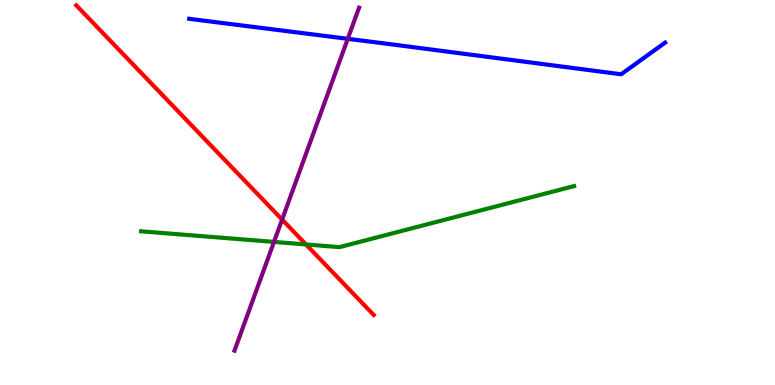[{'lines': ['blue', 'red'], 'intersections': []}, {'lines': ['green', 'red'], 'intersections': [{'x': 3.95, 'y': 3.65}]}, {'lines': ['purple', 'red'], 'intersections': [{'x': 3.64, 'y': 4.3}]}, {'lines': ['blue', 'green'], 'intersections': []}, {'lines': ['blue', 'purple'], 'intersections': [{'x': 4.49, 'y': 8.99}]}, {'lines': ['green', 'purple'], 'intersections': [{'x': 3.54, 'y': 3.72}]}]